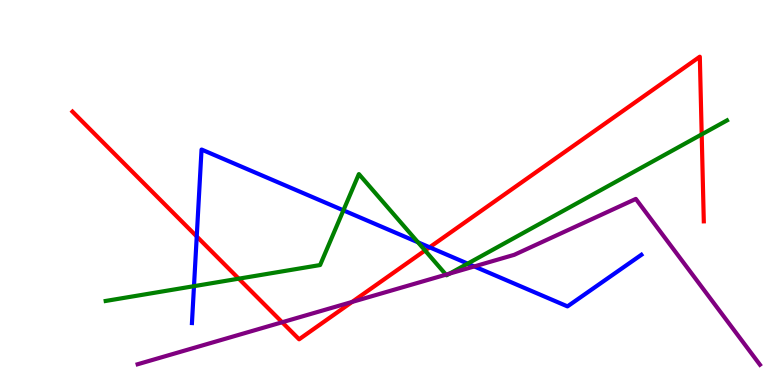[{'lines': ['blue', 'red'], 'intersections': [{'x': 2.54, 'y': 3.86}, {'x': 5.54, 'y': 3.58}]}, {'lines': ['green', 'red'], 'intersections': [{'x': 3.08, 'y': 2.76}, {'x': 5.48, 'y': 3.49}, {'x': 9.05, 'y': 6.51}]}, {'lines': ['purple', 'red'], 'intersections': [{'x': 3.64, 'y': 1.63}, {'x': 4.54, 'y': 2.16}]}, {'lines': ['blue', 'green'], 'intersections': [{'x': 2.5, 'y': 2.57}, {'x': 4.43, 'y': 4.54}, {'x': 5.39, 'y': 3.71}, {'x': 6.03, 'y': 3.15}]}, {'lines': ['blue', 'purple'], 'intersections': [{'x': 6.12, 'y': 3.08}]}, {'lines': ['green', 'purple'], 'intersections': [{'x': 5.75, 'y': 2.87}, {'x': 5.8, 'y': 2.89}]}]